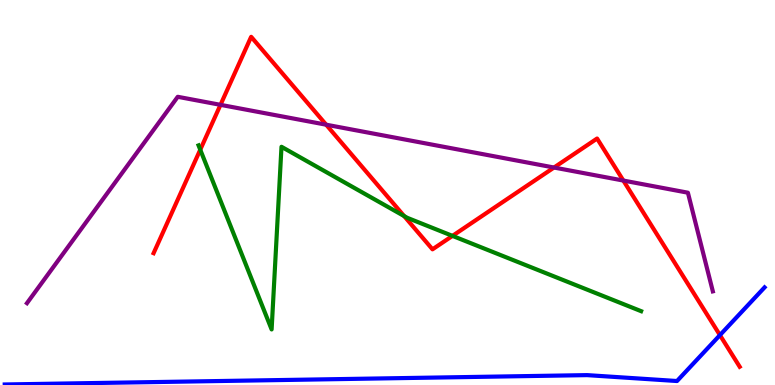[{'lines': ['blue', 'red'], 'intersections': [{'x': 9.29, 'y': 1.3}]}, {'lines': ['green', 'red'], 'intersections': [{'x': 2.58, 'y': 6.11}, {'x': 5.21, 'y': 4.39}, {'x': 5.84, 'y': 3.87}]}, {'lines': ['purple', 'red'], 'intersections': [{'x': 2.85, 'y': 7.28}, {'x': 4.21, 'y': 6.76}, {'x': 7.15, 'y': 5.65}, {'x': 8.04, 'y': 5.31}]}, {'lines': ['blue', 'green'], 'intersections': []}, {'lines': ['blue', 'purple'], 'intersections': []}, {'lines': ['green', 'purple'], 'intersections': []}]